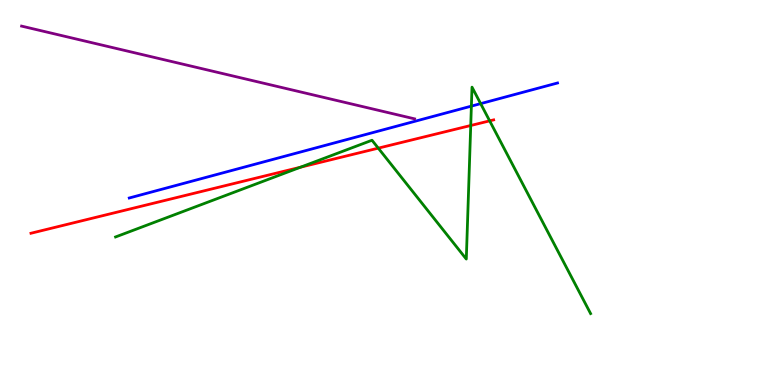[{'lines': ['blue', 'red'], 'intersections': []}, {'lines': ['green', 'red'], 'intersections': [{'x': 3.88, 'y': 5.66}, {'x': 4.88, 'y': 6.15}, {'x': 6.07, 'y': 6.74}, {'x': 6.32, 'y': 6.86}]}, {'lines': ['purple', 'red'], 'intersections': []}, {'lines': ['blue', 'green'], 'intersections': [{'x': 6.08, 'y': 7.24}, {'x': 6.2, 'y': 7.31}]}, {'lines': ['blue', 'purple'], 'intersections': []}, {'lines': ['green', 'purple'], 'intersections': []}]